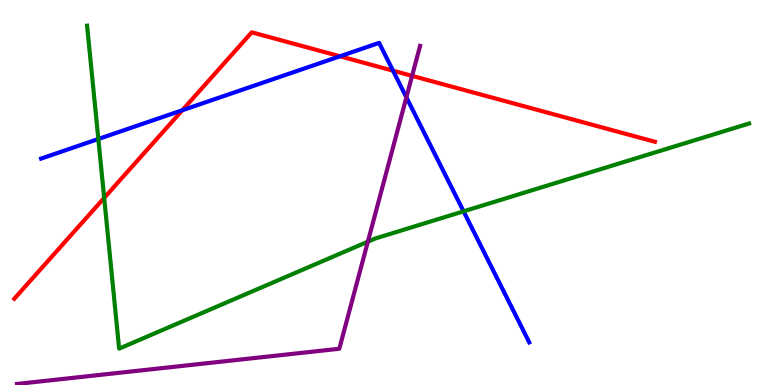[{'lines': ['blue', 'red'], 'intersections': [{'x': 2.35, 'y': 7.14}, {'x': 4.39, 'y': 8.54}, {'x': 5.07, 'y': 8.16}]}, {'lines': ['green', 'red'], 'intersections': [{'x': 1.34, 'y': 4.86}]}, {'lines': ['purple', 'red'], 'intersections': [{'x': 5.32, 'y': 8.03}]}, {'lines': ['blue', 'green'], 'intersections': [{'x': 1.27, 'y': 6.39}, {'x': 5.98, 'y': 4.51}]}, {'lines': ['blue', 'purple'], 'intersections': [{'x': 5.24, 'y': 7.47}]}, {'lines': ['green', 'purple'], 'intersections': [{'x': 4.75, 'y': 3.72}]}]